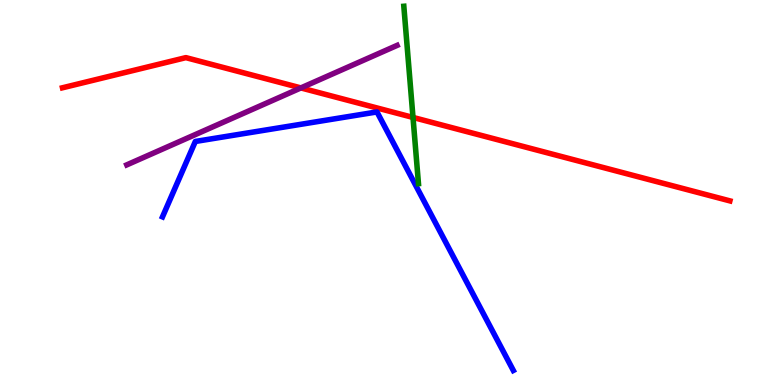[{'lines': ['blue', 'red'], 'intersections': []}, {'lines': ['green', 'red'], 'intersections': [{'x': 5.33, 'y': 6.95}]}, {'lines': ['purple', 'red'], 'intersections': [{'x': 3.88, 'y': 7.72}]}, {'lines': ['blue', 'green'], 'intersections': []}, {'lines': ['blue', 'purple'], 'intersections': []}, {'lines': ['green', 'purple'], 'intersections': []}]